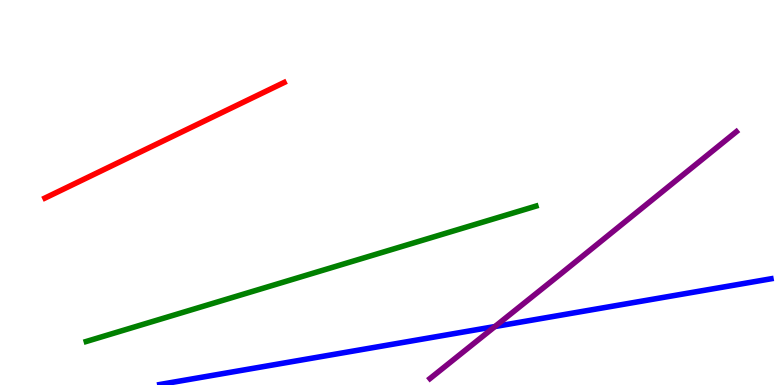[{'lines': ['blue', 'red'], 'intersections': []}, {'lines': ['green', 'red'], 'intersections': []}, {'lines': ['purple', 'red'], 'intersections': []}, {'lines': ['blue', 'green'], 'intersections': []}, {'lines': ['blue', 'purple'], 'intersections': [{'x': 6.39, 'y': 1.52}]}, {'lines': ['green', 'purple'], 'intersections': []}]